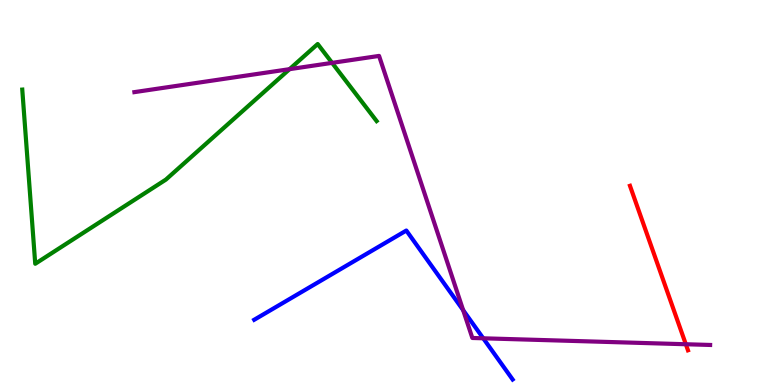[{'lines': ['blue', 'red'], 'intersections': []}, {'lines': ['green', 'red'], 'intersections': []}, {'lines': ['purple', 'red'], 'intersections': [{'x': 8.85, 'y': 1.06}]}, {'lines': ['blue', 'green'], 'intersections': []}, {'lines': ['blue', 'purple'], 'intersections': [{'x': 5.98, 'y': 1.94}, {'x': 6.24, 'y': 1.21}]}, {'lines': ['green', 'purple'], 'intersections': [{'x': 3.74, 'y': 8.2}, {'x': 4.29, 'y': 8.37}]}]